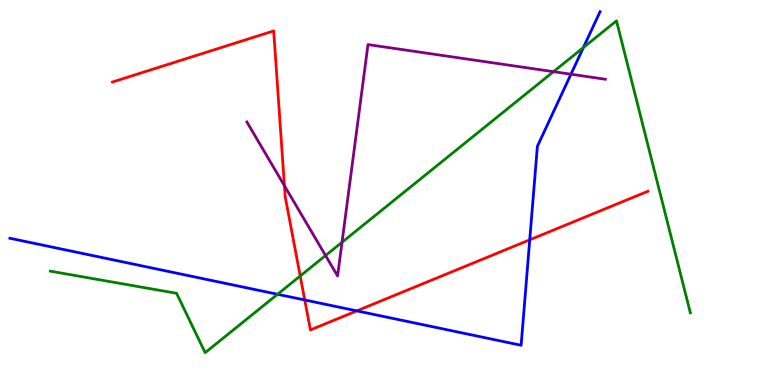[{'lines': ['blue', 'red'], 'intersections': [{'x': 3.93, 'y': 2.21}, {'x': 4.6, 'y': 1.93}, {'x': 6.84, 'y': 3.77}]}, {'lines': ['green', 'red'], 'intersections': [{'x': 3.87, 'y': 2.83}]}, {'lines': ['purple', 'red'], 'intersections': [{'x': 3.67, 'y': 5.18}]}, {'lines': ['blue', 'green'], 'intersections': [{'x': 3.58, 'y': 2.36}, {'x': 7.53, 'y': 8.76}]}, {'lines': ['blue', 'purple'], 'intersections': [{'x': 7.37, 'y': 8.07}]}, {'lines': ['green', 'purple'], 'intersections': [{'x': 4.2, 'y': 3.36}, {'x': 4.41, 'y': 3.71}, {'x': 7.14, 'y': 8.14}]}]